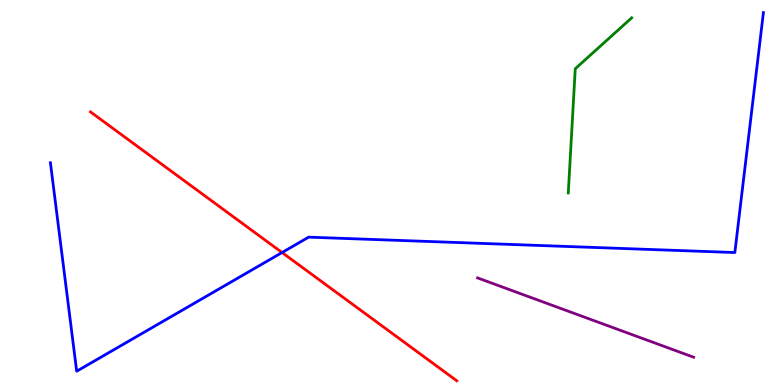[{'lines': ['blue', 'red'], 'intersections': [{'x': 3.64, 'y': 3.44}]}, {'lines': ['green', 'red'], 'intersections': []}, {'lines': ['purple', 'red'], 'intersections': []}, {'lines': ['blue', 'green'], 'intersections': []}, {'lines': ['blue', 'purple'], 'intersections': []}, {'lines': ['green', 'purple'], 'intersections': []}]